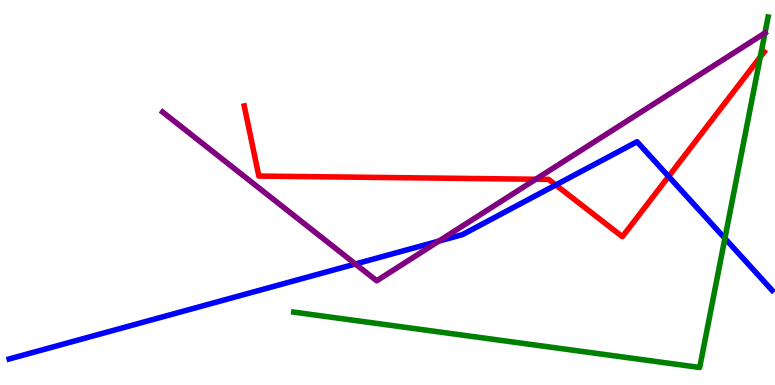[{'lines': ['blue', 'red'], 'intersections': [{'x': 7.17, 'y': 5.2}, {'x': 8.63, 'y': 5.42}]}, {'lines': ['green', 'red'], 'intersections': [{'x': 9.81, 'y': 8.52}]}, {'lines': ['purple', 'red'], 'intersections': [{'x': 6.91, 'y': 5.34}]}, {'lines': ['blue', 'green'], 'intersections': [{'x': 9.35, 'y': 3.81}]}, {'lines': ['blue', 'purple'], 'intersections': [{'x': 4.59, 'y': 3.14}, {'x': 5.66, 'y': 3.74}]}, {'lines': ['green', 'purple'], 'intersections': [{'x': 9.87, 'y': 9.14}]}]